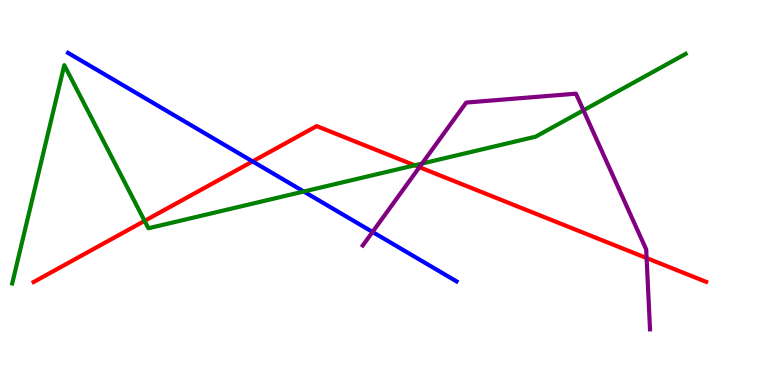[{'lines': ['blue', 'red'], 'intersections': [{'x': 3.26, 'y': 5.81}]}, {'lines': ['green', 'red'], 'intersections': [{'x': 1.87, 'y': 4.26}, {'x': 5.35, 'y': 5.71}]}, {'lines': ['purple', 'red'], 'intersections': [{'x': 5.41, 'y': 5.66}, {'x': 8.34, 'y': 3.3}]}, {'lines': ['blue', 'green'], 'intersections': [{'x': 3.92, 'y': 5.03}]}, {'lines': ['blue', 'purple'], 'intersections': [{'x': 4.81, 'y': 3.98}]}, {'lines': ['green', 'purple'], 'intersections': [{'x': 5.45, 'y': 5.75}, {'x': 7.53, 'y': 7.13}]}]